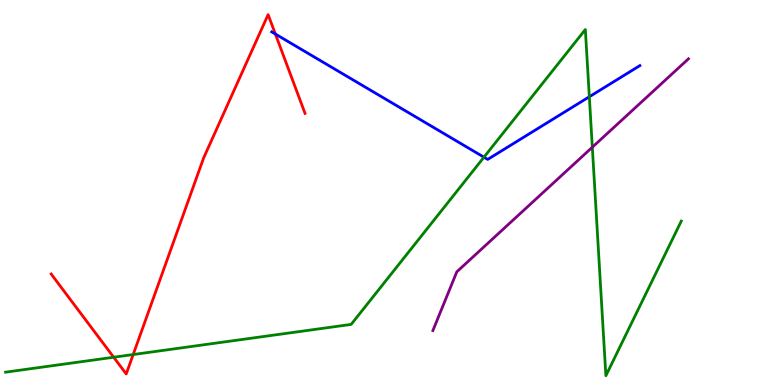[{'lines': ['blue', 'red'], 'intersections': [{'x': 3.55, 'y': 9.12}]}, {'lines': ['green', 'red'], 'intersections': [{'x': 1.47, 'y': 0.721}, {'x': 1.72, 'y': 0.791}]}, {'lines': ['purple', 'red'], 'intersections': []}, {'lines': ['blue', 'green'], 'intersections': [{'x': 6.24, 'y': 5.92}, {'x': 7.6, 'y': 7.49}]}, {'lines': ['blue', 'purple'], 'intersections': []}, {'lines': ['green', 'purple'], 'intersections': [{'x': 7.64, 'y': 6.18}]}]